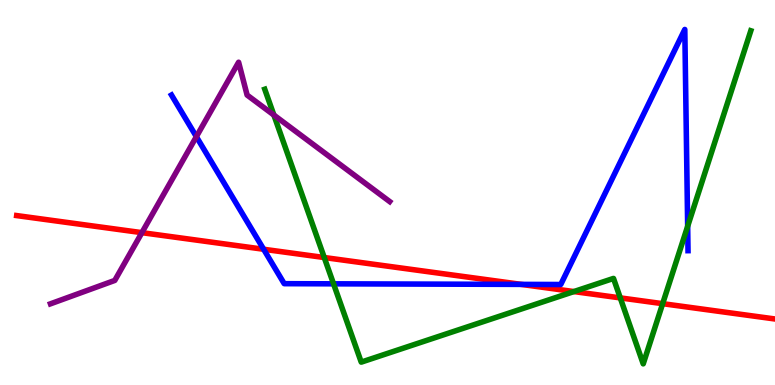[{'lines': ['blue', 'red'], 'intersections': [{'x': 3.4, 'y': 3.53}, {'x': 6.73, 'y': 2.61}]}, {'lines': ['green', 'red'], 'intersections': [{'x': 4.18, 'y': 3.31}, {'x': 7.41, 'y': 2.43}, {'x': 8.0, 'y': 2.26}, {'x': 8.55, 'y': 2.11}]}, {'lines': ['purple', 'red'], 'intersections': [{'x': 1.83, 'y': 3.96}]}, {'lines': ['blue', 'green'], 'intersections': [{'x': 4.3, 'y': 2.63}, {'x': 8.87, 'y': 4.12}]}, {'lines': ['blue', 'purple'], 'intersections': [{'x': 2.53, 'y': 6.45}]}, {'lines': ['green', 'purple'], 'intersections': [{'x': 3.53, 'y': 7.01}]}]